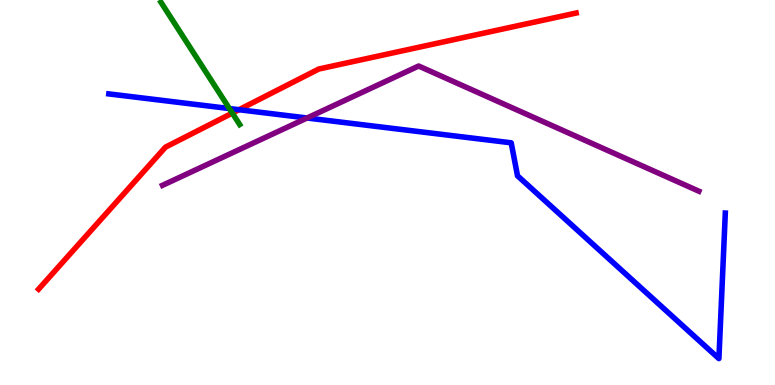[{'lines': ['blue', 'red'], 'intersections': [{'x': 3.08, 'y': 7.15}]}, {'lines': ['green', 'red'], 'intersections': [{'x': 3.0, 'y': 7.06}]}, {'lines': ['purple', 'red'], 'intersections': []}, {'lines': ['blue', 'green'], 'intersections': [{'x': 2.96, 'y': 7.18}]}, {'lines': ['blue', 'purple'], 'intersections': [{'x': 3.96, 'y': 6.94}]}, {'lines': ['green', 'purple'], 'intersections': []}]